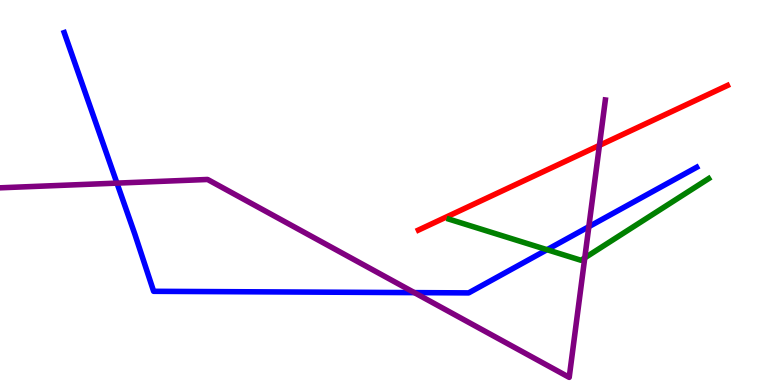[{'lines': ['blue', 'red'], 'intersections': []}, {'lines': ['green', 'red'], 'intersections': []}, {'lines': ['purple', 'red'], 'intersections': [{'x': 7.73, 'y': 6.22}]}, {'lines': ['blue', 'green'], 'intersections': [{'x': 7.06, 'y': 3.51}]}, {'lines': ['blue', 'purple'], 'intersections': [{'x': 1.51, 'y': 5.24}, {'x': 5.35, 'y': 2.4}, {'x': 7.6, 'y': 4.11}]}, {'lines': ['green', 'purple'], 'intersections': [{'x': 7.55, 'y': 3.3}]}]